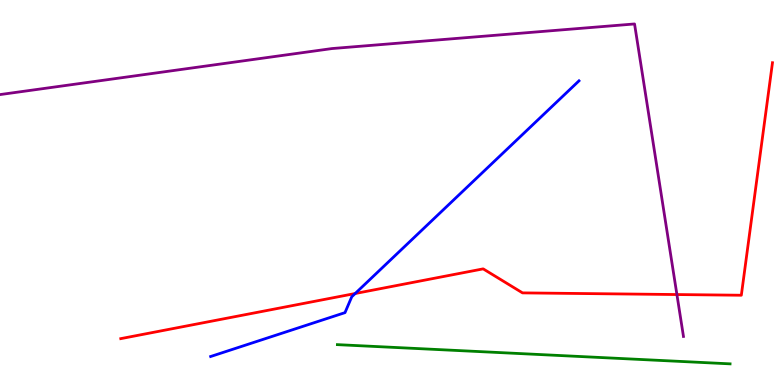[{'lines': ['blue', 'red'], 'intersections': [{'x': 4.58, 'y': 2.38}]}, {'lines': ['green', 'red'], 'intersections': []}, {'lines': ['purple', 'red'], 'intersections': [{'x': 8.73, 'y': 2.35}]}, {'lines': ['blue', 'green'], 'intersections': []}, {'lines': ['blue', 'purple'], 'intersections': []}, {'lines': ['green', 'purple'], 'intersections': []}]